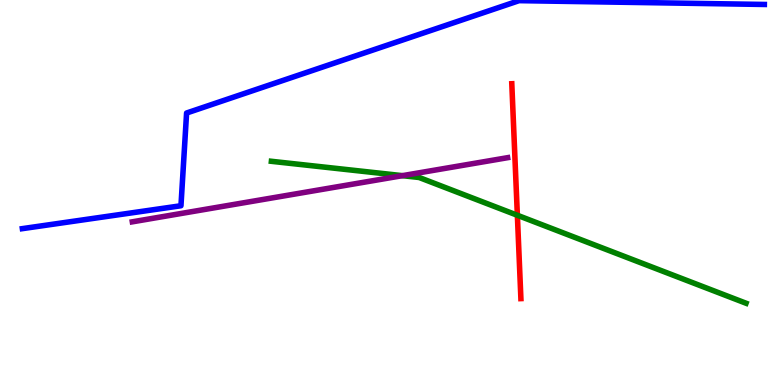[{'lines': ['blue', 'red'], 'intersections': []}, {'lines': ['green', 'red'], 'intersections': [{'x': 6.68, 'y': 4.41}]}, {'lines': ['purple', 'red'], 'intersections': []}, {'lines': ['blue', 'green'], 'intersections': []}, {'lines': ['blue', 'purple'], 'intersections': []}, {'lines': ['green', 'purple'], 'intersections': [{'x': 5.19, 'y': 5.44}]}]